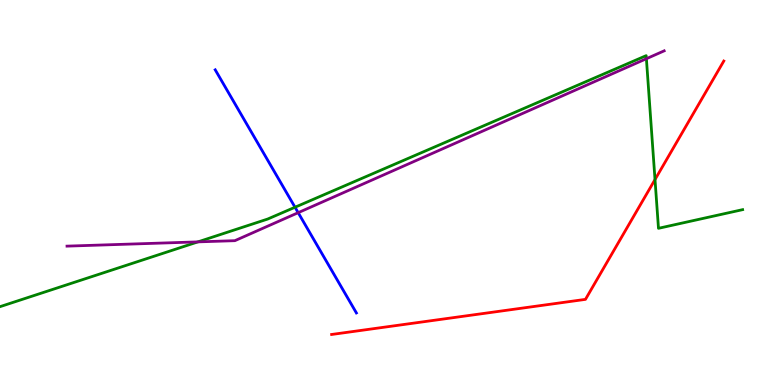[{'lines': ['blue', 'red'], 'intersections': []}, {'lines': ['green', 'red'], 'intersections': [{'x': 8.45, 'y': 5.34}]}, {'lines': ['purple', 'red'], 'intersections': []}, {'lines': ['blue', 'green'], 'intersections': [{'x': 3.81, 'y': 4.62}]}, {'lines': ['blue', 'purple'], 'intersections': [{'x': 3.85, 'y': 4.48}]}, {'lines': ['green', 'purple'], 'intersections': [{'x': 2.55, 'y': 3.72}, {'x': 8.34, 'y': 8.48}]}]